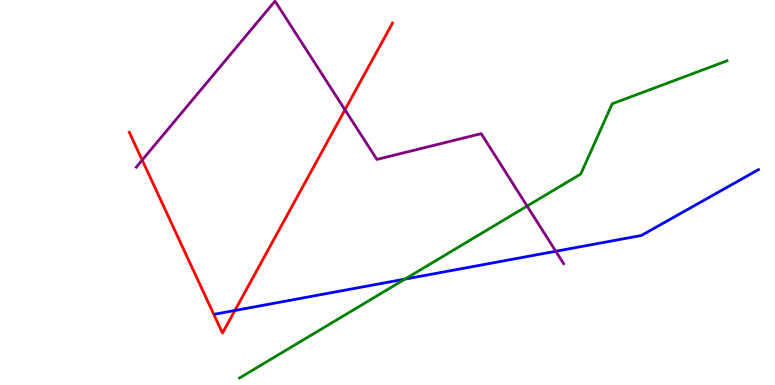[{'lines': ['blue', 'red'], 'intersections': [{'x': 3.03, 'y': 1.94}]}, {'lines': ['green', 'red'], 'intersections': []}, {'lines': ['purple', 'red'], 'intersections': [{'x': 1.83, 'y': 5.84}, {'x': 4.45, 'y': 7.15}]}, {'lines': ['blue', 'green'], 'intersections': [{'x': 5.23, 'y': 2.75}]}, {'lines': ['blue', 'purple'], 'intersections': [{'x': 7.17, 'y': 3.47}]}, {'lines': ['green', 'purple'], 'intersections': [{'x': 6.8, 'y': 4.65}]}]